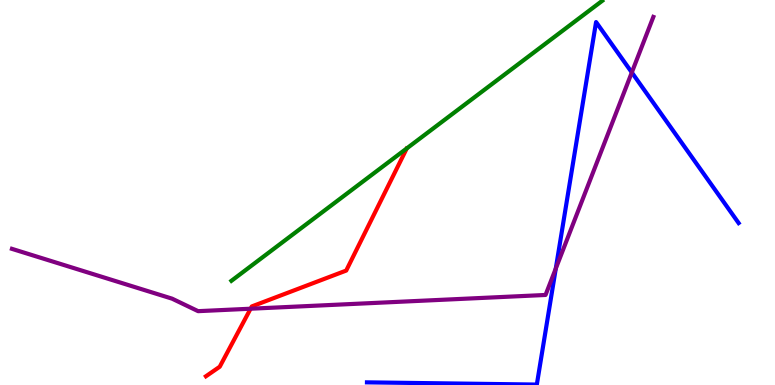[{'lines': ['blue', 'red'], 'intersections': []}, {'lines': ['green', 'red'], 'intersections': []}, {'lines': ['purple', 'red'], 'intersections': [{'x': 3.23, 'y': 1.98}]}, {'lines': ['blue', 'green'], 'intersections': []}, {'lines': ['blue', 'purple'], 'intersections': [{'x': 7.17, 'y': 3.02}, {'x': 8.15, 'y': 8.12}]}, {'lines': ['green', 'purple'], 'intersections': []}]